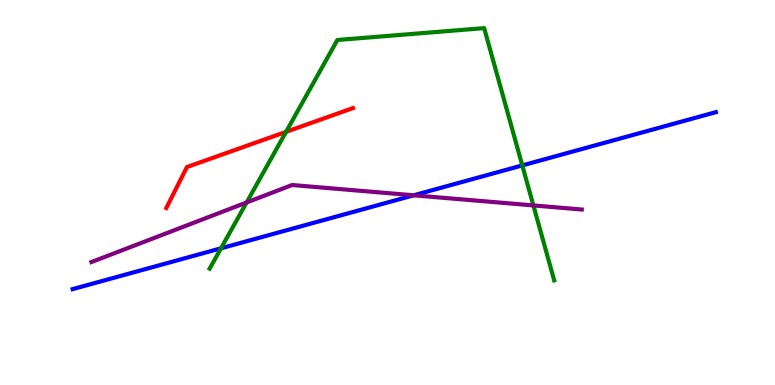[{'lines': ['blue', 'red'], 'intersections': []}, {'lines': ['green', 'red'], 'intersections': [{'x': 3.69, 'y': 6.58}]}, {'lines': ['purple', 'red'], 'intersections': []}, {'lines': ['blue', 'green'], 'intersections': [{'x': 2.85, 'y': 3.55}, {'x': 6.74, 'y': 5.7}]}, {'lines': ['blue', 'purple'], 'intersections': [{'x': 5.34, 'y': 4.93}]}, {'lines': ['green', 'purple'], 'intersections': [{'x': 3.18, 'y': 4.74}, {'x': 6.88, 'y': 4.66}]}]